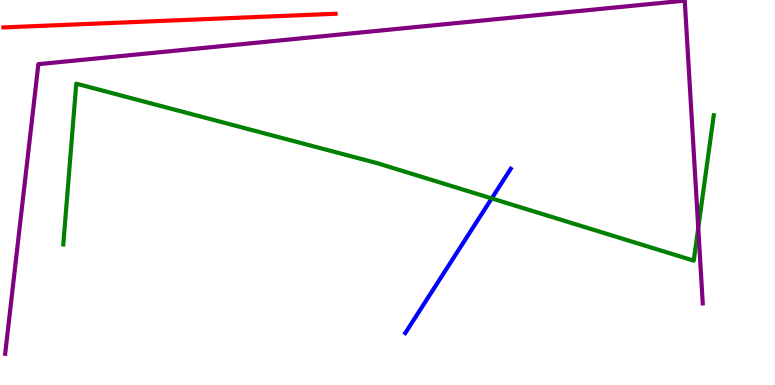[{'lines': ['blue', 'red'], 'intersections': []}, {'lines': ['green', 'red'], 'intersections': []}, {'lines': ['purple', 'red'], 'intersections': []}, {'lines': ['blue', 'green'], 'intersections': [{'x': 6.34, 'y': 4.85}]}, {'lines': ['blue', 'purple'], 'intersections': []}, {'lines': ['green', 'purple'], 'intersections': [{'x': 9.01, 'y': 4.08}]}]